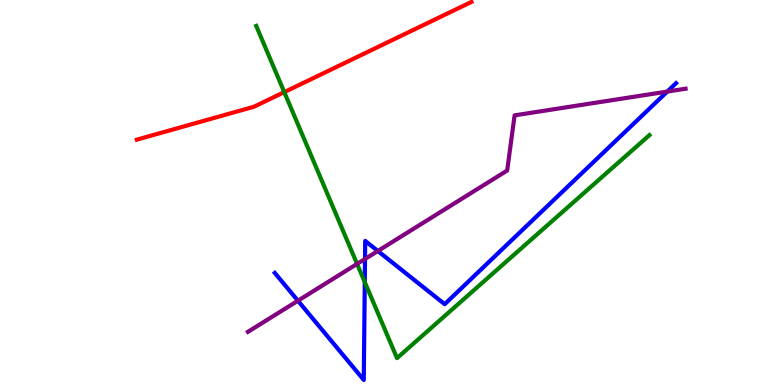[{'lines': ['blue', 'red'], 'intersections': []}, {'lines': ['green', 'red'], 'intersections': [{'x': 3.67, 'y': 7.61}]}, {'lines': ['purple', 'red'], 'intersections': []}, {'lines': ['blue', 'green'], 'intersections': [{'x': 4.71, 'y': 2.67}]}, {'lines': ['blue', 'purple'], 'intersections': [{'x': 3.84, 'y': 2.19}, {'x': 4.71, 'y': 3.27}, {'x': 4.88, 'y': 3.48}, {'x': 8.61, 'y': 7.62}]}, {'lines': ['green', 'purple'], 'intersections': [{'x': 4.61, 'y': 3.14}]}]